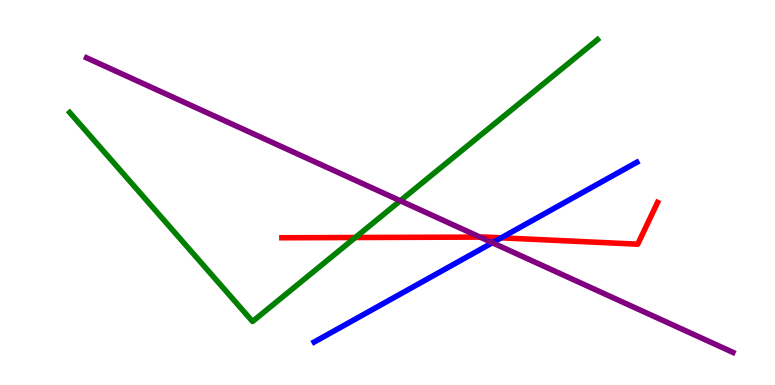[{'lines': ['blue', 'red'], 'intersections': [{'x': 6.47, 'y': 3.82}]}, {'lines': ['green', 'red'], 'intersections': [{'x': 4.58, 'y': 3.83}]}, {'lines': ['purple', 'red'], 'intersections': [{'x': 6.19, 'y': 3.84}]}, {'lines': ['blue', 'green'], 'intersections': []}, {'lines': ['blue', 'purple'], 'intersections': [{'x': 6.35, 'y': 3.69}]}, {'lines': ['green', 'purple'], 'intersections': [{'x': 5.16, 'y': 4.79}]}]